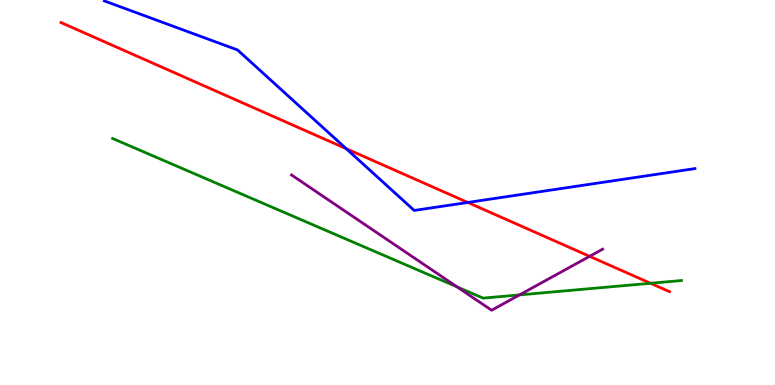[{'lines': ['blue', 'red'], 'intersections': [{'x': 4.47, 'y': 6.14}, {'x': 6.04, 'y': 4.74}]}, {'lines': ['green', 'red'], 'intersections': [{'x': 8.39, 'y': 2.64}]}, {'lines': ['purple', 'red'], 'intersections': [{'x': 7.61, 'y': 3.34}]}, {'lines': ['blue', 'green'], 'intersections': []}, {'lines': ['blue', 'purple'], 'intersections': []}, {'lines': ['green', 'purple'], 'intersections': [{'x': 5.9, 'y': 2.55}, {'x': 6.7, 'y': 2.34}]}]